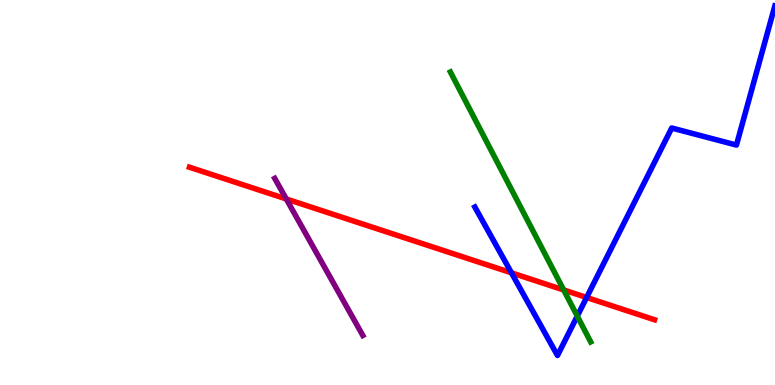[{'lines': ['blue', 'red'], 'intersections': [{'x': 6.6, 'y': 2.91}, {'x': 7.57, 'y': 2.27}]}, {'lines': ['green', 'red'], 'intersections': [{'x': 7.27, 'y': 2.47}]}, {'lines': ['purple', 'red'], 'intersections': [{'x': 3.69, 'y': 4.83}]}, {'lines': ['blue', 'green'], 'intersections': [{'x': 7.45, 'y': 1.79}]}, {'lines': ['blue', 'purple'], 'intersections': []}, {'lines': ['green', 'purple'], 'intersections': []}]